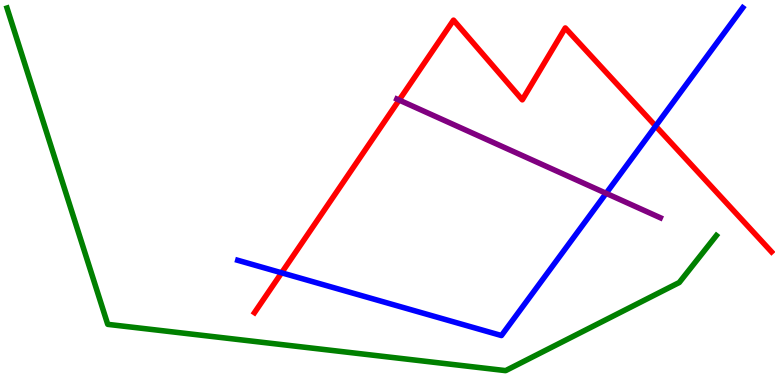[{'lines': ['blue', 'red'], 'intersections': [{'x': 3.63, 'y': 2.91}, {'x': 8.46, 'y': 6.73}]}, {'lines': ['green', 'red'], 'intersections': []}, {'lines': ['purple', 'red'], 'intersections': [{'x': 5.15, 'y': 7.4}]}, {'lines': ['blue', 'green'], 'intersections': []}, {'lines': ['blue', 'purple'], 'intersections': [{'x': 7.82, 'y': 4.98}]}, {'lines': ['green', 'purple'], 'intersections': []}]